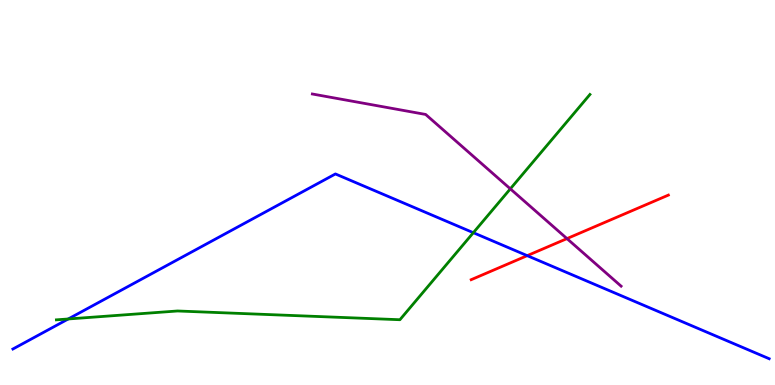[{'lines': ['blue', 'red'], 'intersections': [{'x': 6.8, 'y': 3.36}]}, {'lines': ['green', 'red'], 'intersections': []}, {'lines': ['purple', 'red'], 'intersections': [{'x': 7.32, 'y': 3.8}]}, {'lines': ['blue', 'green'], 'intersections': [{'x': 0.881, 'y': 1.72}, {'x': 6.11, 'y': 3.96}]}, {'lines': ['blue', 'purple'], 'intersections': []}, {'lines': ['green', 'purple'], 'intersections': [{'x': 6.58, 'y': 5.09}]}]